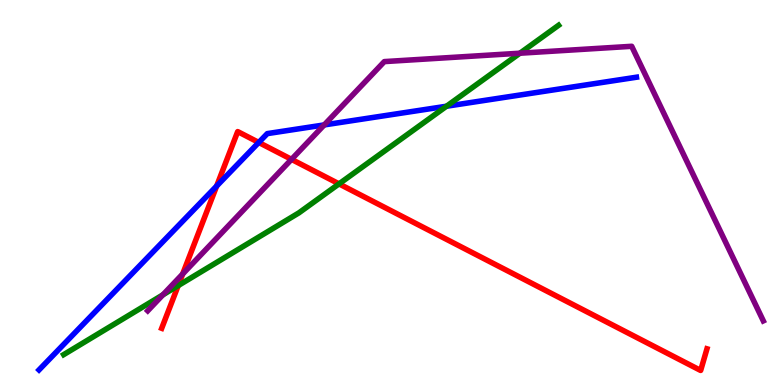[{'lines': ['blue', 'red'], 'intersections': [{'x': 2.8, 'y': 5.17}, {'x': 3.34, 'y': 6.3}]}, {'lines': ['green', 'red'], 'intersections': [{'x': 2.3, 'y': 2.58}, {'x': 4.37, 'y': 5.22}]}, {'lines': ['purple', 'red'], 'intersections': [{'x': 2.36, 'y': 2.88}, {'x': 3.76, 'y': 5.86}]}, {'lines': ['blue', 'green'], 'intersections': [{'x': 5.76, 'y': 7.24}]}, {'lines': ['blue', 'purple'], 'intersections': [{'x': 4.18, 'y': 6.76}]}, {'lines': ['green', 'purple'], 'intersections': [{'x': 2.1, 'y': 2.34}, {'x': 6.71, 'y': 8.62}]}]